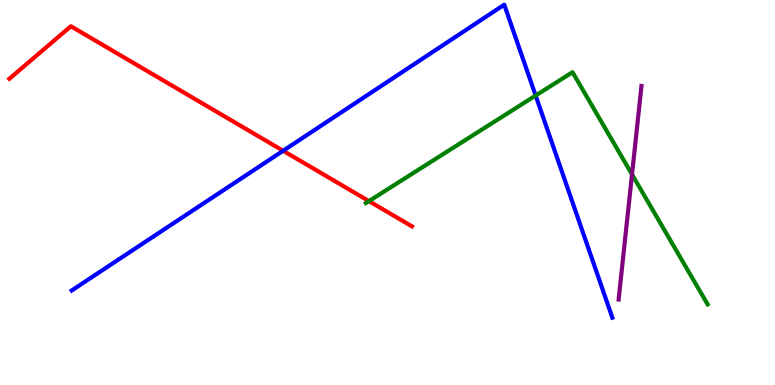[{'lines': ['blue', 'red'], 'intersections': [{'x': 3.65, 'y': 6.08}]}, {'lines': ['green', 'red'], 'intersections': [{'x': 4.76, 'y': 4.78}]}, {'lines': ['purple', 'red'], 'intersections': []}, {'lines': ['blue', 'green'], 'intersections': [{'x': 6.91, 'y': 7.52}]}, {'lines': ['blue', 'purple'], 'intersections': []}, {'lines': ['green', 'purple'], 'intersections': [{'x': 8.15, 'y': 5.47}]}]